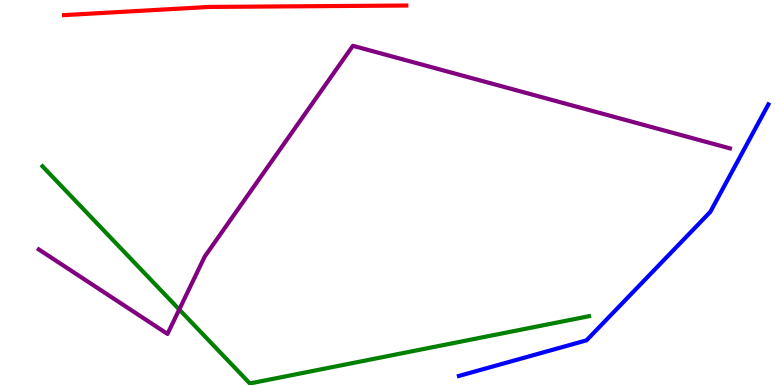[{'lines': ['blue', 'red'], 'intersections': []}, {'lines': ['green', 'red'], 'intersections': []}, {'lines': ['purple', 'red'], 'intersections': []}, {'lines': ['blue', 'green'], 'intersections': []}, {'lines': ['blue', 'purple'], 'intersections': []}, {'lines': ['green', 'purple'], 'intersections': [{'x': 2.31, 'y': 1.96}]}]